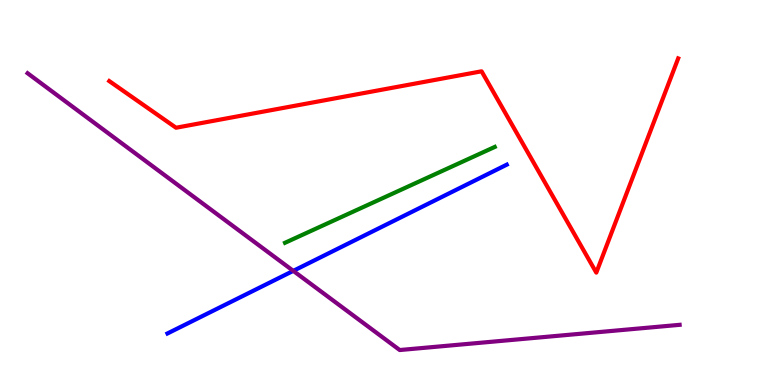[{'lines': ['blue', 'red'], 'intersections': []}, {'lines': ['green', 'red'], 'intersections': []}, {'lines': ['purple', 'red'], 'intersections': []}, {'lines': ['blue', 'green'], 'intersections': []}, {'lines': ['blue', 'purple'], 'intersections': [{'x': 3.78, 'y': 2.96}]}, {'lines': ['green', 'purple'], 'intersections': []}]